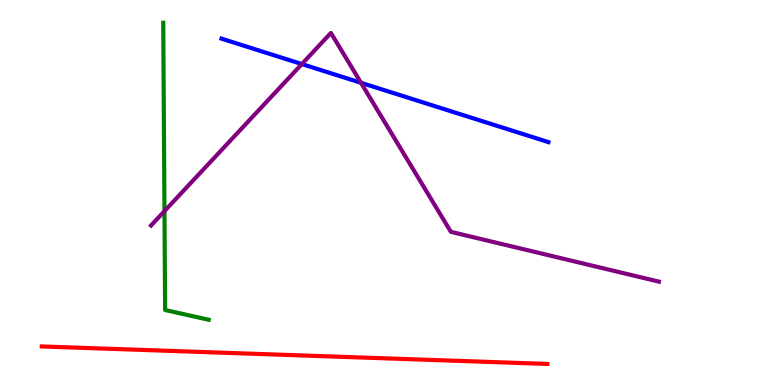[{'lines': ['blue', 'red'], 'intersections': []}, {'lines': ['green', 'red'], 'intersections': []}, {'lines': ['purple', 'red'], 'intersections': []}, {'lines': ['blue', 'green'], 'intersections': []}, {'lines': ['blue', 'purple'], 'intersections': [{'x': 3.89, 'y': 8.34}, {'x': 4.66, 'y': 7.85}]}, {'lines': ['green', 'purple'], 'intersections': [{'x': 2.12, 'y': 4.52}]}]